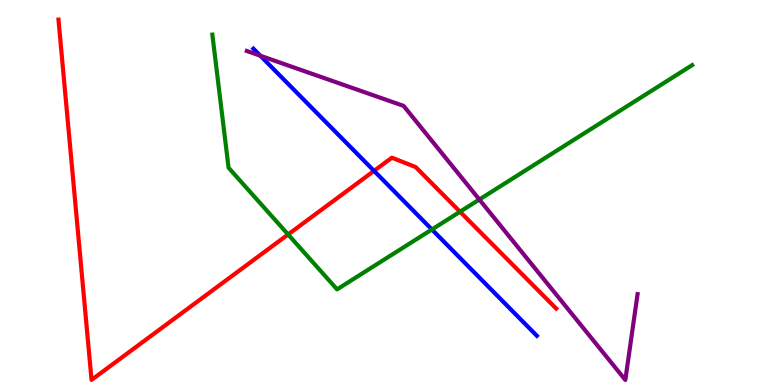[{'lines': ['blue', 'red'], 'intersections': [{'x': 4.83, 'y': 5.56}]}, {'lines': ['green', 'red'], 'intersections': [{'x': 3.72, 'y': 3.91}, {'x': 5.94, 'y': 4.5}]}, {'lines': ['purple', 'red'], 'intersections': []}, {'lines': ['blue', 'green'], 'intersections': [{'x': 5.57, 'y': 4.04}]}, {'lines': ['blue', 'purple'], 'intersections': [{'x': 3.36, 'y': 8.55}]}, {'lines': ['green', 'purple'], 'intersections': [{'x': 6.19, 'y': 4.82}]}]